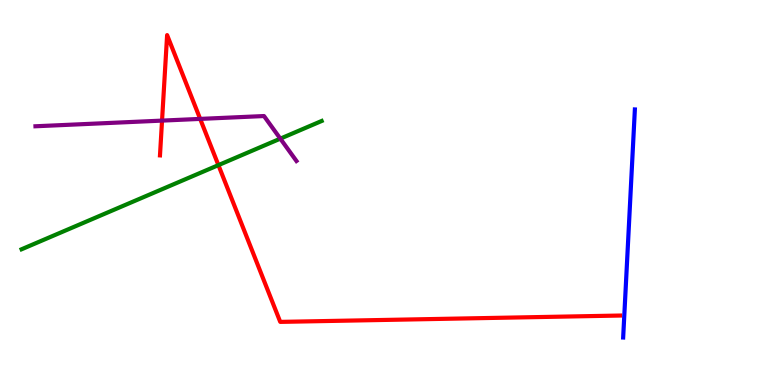[{'lines': ['blue', 'red'], 'intersections': []}, {'lines': ['green', 'red'], 'intersections': [{'x': 2.82, 'y': 5.71}]}, {'lines': ['purple', 'red'], 'intersections': [{'x': 2.09, 'y': 6.87}, {'x': 2.58, 'y': 6.91}]}, {'lines': ['blue', 'green'], 'intersections': []}, {'lines': ['blue', 'purple'], 'intersections': []}, {'lines': ['green', 'purple'], 'intersections': [{'x': 3.62, 'y': 6.4}]}]